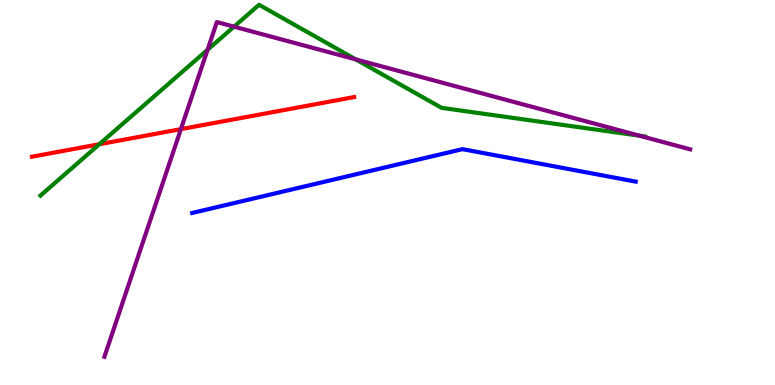[{'lines': ['blue', 'red'], 'intersections': []}, {'lines': ['green', 'red'], 'intersections': [{'x': 1.28, 'y': 6.25}]}, {'lines': ['purple', 'red'], 'intersections': [{'x': 2.33, 'y': 6.65}]}, {'lines': ['blue', 'green'], 'intersections': []}, {'lines': ['blue', 'purple'], 'intersections': []}, {'lines': ['green', 'purple'], 'intersections': [{'x': 2.68, 'y': 8.71}, {'x': 3.02, 'y': 9.31}, {'x': 4.59, 'y': 8.46}, {'x': 8.25, 'y': 6.47}]}]